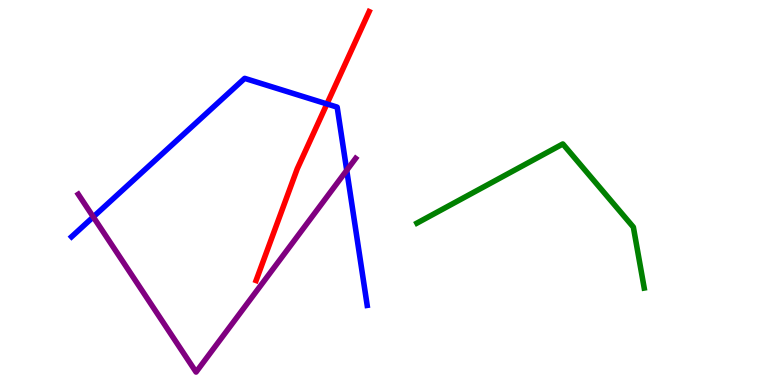[{'lines': ['blue', 'red'], 'intersections': [{'x': 4.22, 'y': 7.3}]}, {'lines': ['green', 'red'], 'intersections': []}, {'lines': ['purple', 'red'], 'intersections': []}, {'lines': ['blue', 'green'], 'intersections': []}, {'lines': ['blue', 'purple'], 'intersections': [{'x': 1.2, 'y': 4.37}, {'x': 4.47, 'y': 5.58}]}, {'lines': ['green', 'purple'], 'intersections': []}]